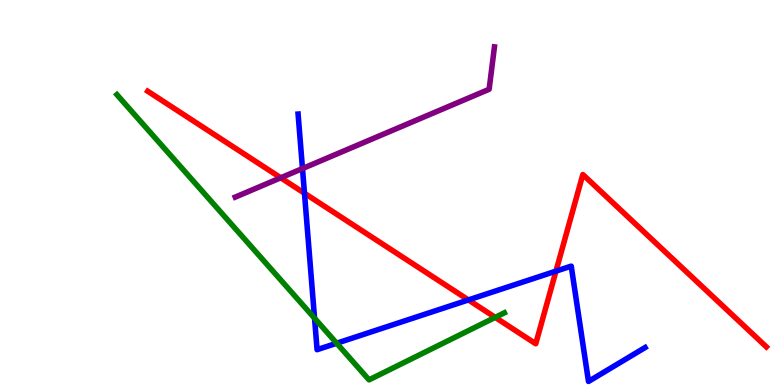[{'lines': ['blue', 'red'], 'intersections': [{'x': 3.93, 'y': 4.98}, {'x': 6.04, 'y': 2.21}, {'x': 7.17, 'y': 2.96}]}, {'lines': ['green', 'red'], 'intersections': [{'x': 6.39, 'y': 1.76}]}, {'lines': ['purple', 'red'], 'intersections': [{'x': 3.62, 'y': 5.38}]}, {'lines': ['blue', 'green'], 'intersections': [{'x': 4.06, 'y': 1.73}, {'x': 4.34, 'y': 1.08}]}, {'lines': ['blue', 'purple'], 'intersections': [{'x': 3.9, 'y': 5.62}]}, {'lines': ['green', 'purple'], 'intersections': []}]